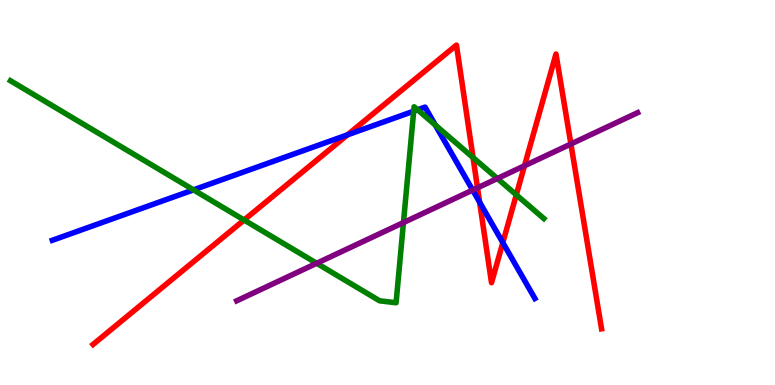[{'lines': ['blue', 'red'], 'intersections': [{'x': 4.48, 'y': 6.5}, {'x': 6.19, 'y': 4.75}, {'x': 6.49, 'y': 3.7}]}, {'lines': ['green', 'red'], 'intersections': [{'x': 3.15, 'y': 4.29}, {'x': 6.1, 'y': 5.91}, {'x': 6.66, 'y': 4.94}]}, {'lines': ['purple', 'red'], 'intersections': [{'x': 6.16, 'y': 5.12}, {'x': 6.77, 'y': 5.69}, {'x': 7.37, 'y': 6.26}]}, {'lines': ['blue', 'green'], 'intersections': [{'x': 2.5, 'y': 5.07}, {'x': 5.34, 'y': 7.11}, {'x': 5.39, 'y': 7.15}, {'x': 5.62, 'y': 6.75}]}, {'lines': ['blue', 'purple'], 'intersections': [{'x': 6.1, 'y': 5.06}]}, {'lines': ['green', 'purple'], 'intersections': [{'x': 4.09, 'y': 3.16}, {'x': 5.21, 'y': 4.22}, {'x': 6.42, 'y': 5.36}]}]